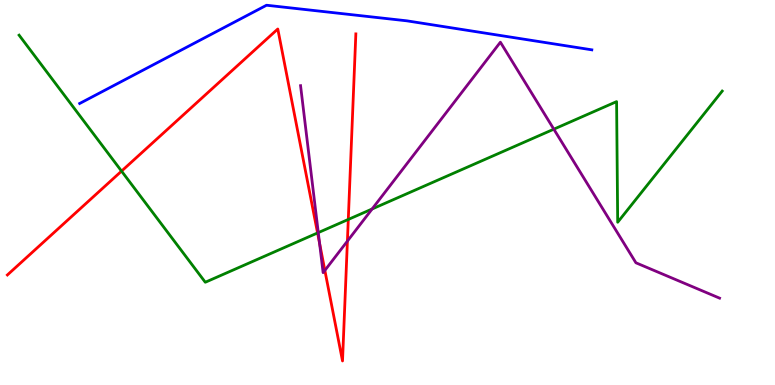[{'lines': ['blue', 'red'], 'intersections': []}, {'lines': ['green', 'red'], 'intersections': [{'x': 1.57, 'y': 5.56}, {'x': 4.1, 'y': 3.95}, {'x': 4.49, 'y': 4.3}]}, {'lines': ['purple', 'red'], 'intersections': [{'x': 4.12, 'y': 3.68}, {'x': 4.19, 'y': 2.98}, {'x': 4.48, 'y': 3.74}]}, {'lines': ['blue', 'green'], 'intersections': []}, {'lines': ['blue', 'purple'], 'intersections': []}, {'lines': ['green', 'purple'], 'intersections': [{'x': 4.11, 'y': 3.96}, {'x': 4.8, 'y': 4.57}, {'x': 7.15, 'y': 6.64}]}]